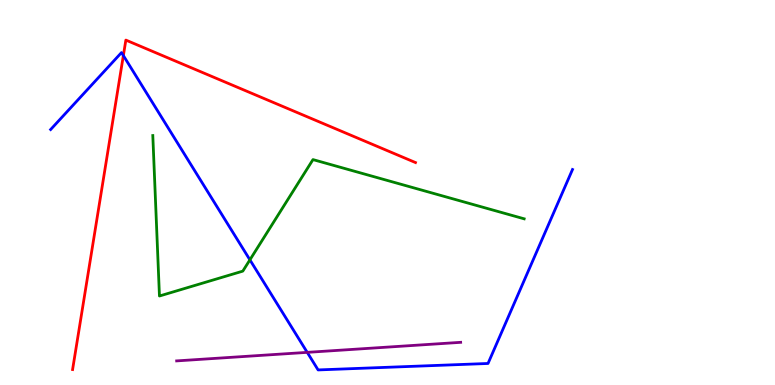[{'lines': ['blue', 'red'], 'intersections': [{'x': 1.59, 'y': 8.56}]}, {'lines': ['green', 'red'], 'intersections': []}, {'lines': ['purple', 'red'], 'intersections': []}, {'lines': ['blue', 'green'], 'intersections': [{'x': 3.22, 'y': 3.25}]}, {'lines': ['blue', 'purple'], 'intersections': [{'x': 3.96, 'y': 0.848}]}, {'lines': ['green', 'purple'], 'intersections': []}]